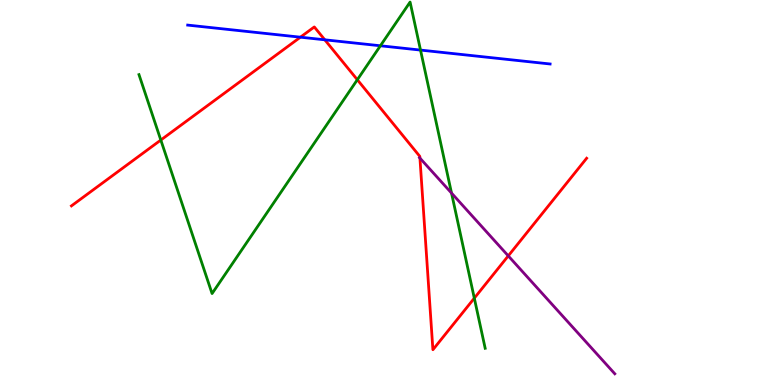[{'lines': ['blue', 'red'], 'intersections': [{'x': 3.88, 'y': 9.03}, {'x': 4.19, 'y': 8.97}]}, {'lines': ['green', 'red'], 'intersections': [{'x': 2.08, 'y': 6.36}, {'x': 4.61, 'y': 7.93}, {'x': 6.12, 'y': 2.26}]}, {'lines': ['purple', 'red'], 'intersections': [{'x': 5.42, 'y': 5.89}, {'x': 6.56, 'y': 3.35}]}, {'lines': ['blue', 'green'], 'intersections': [{'x': 4.91, 'y': 8.81}, {'x': 5.43, 'y': 8.7}]}, {'lines': ['blue', 'purple'], 'intersections': []}, {'lines': ['green', 'purple'], 'intersections': [{'x': 5.83, 'y': 4.99}]}]